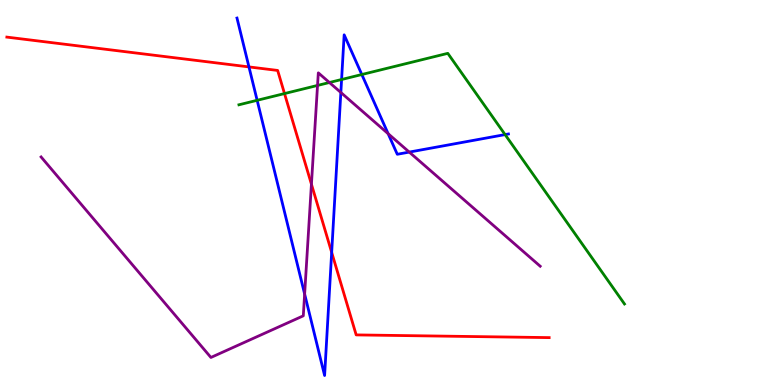[{'lines': ['blue', 'red'], 'intersections': [{'x': 3.21, 'y': 8.26}, {'x': 4.28, 'y': 3.44}]}, {'lines': ['green', 'red'], 'intersections': [{'x': 3.67, 'y': 7.57}]}, {'lines': ['purple', 'red'], 'intersections': [{'x': 4.02, 'y': 5.22}]}, {'lines': ['blue', 'green'], 'intersections': [{'x': 3.32, 'y': 7.39}, {'x': 4.41, 'y': 7.93}, {'x': 4.67, 'y': 8.06}, {'x': 6.52, 'y': 6.5}]}, {'lines': ['blue', 'purple'], 'intersections': [{'x': 3.93, 'y': 2.36}, {'x': 4.4, 'y': 7.6}, {'x': 5.01, 'y': 6.53}, {'x': 5.28, 'y': 6.05}]}, {'lines': ['green', 'purple'], 'intersections': [{'x': 4.1, 'y': 7.78}, {'x': 4.25, 'y': 7.86}]}]